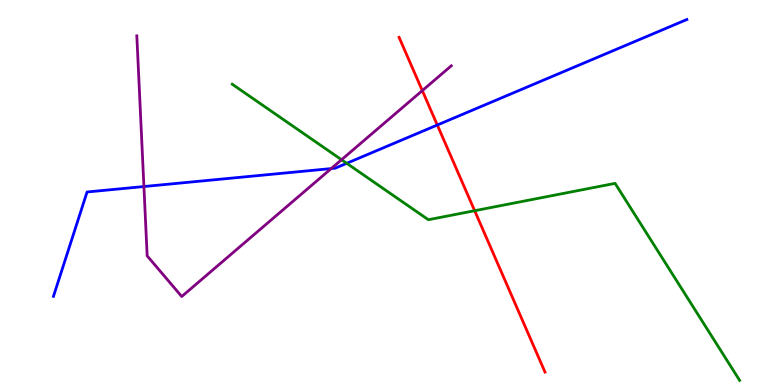[{'lines': ['blue', 'red'], 'intersections': [{'x': 5.64, 'y': 6.75}]}, {'lines': ['green', 'red'], 'intersections': [{'x': 6.12, 'y': 4.53}]}, {'lines': ['purple', 'red'], 'intersections': [{'x': 5.45, 'y': 7.65}]}, {'lines': ['blue', 'green'], 'intersections': [{'x': 4.47, 'y': 5.76}]}, {'lines': ['blue', 'purple'], 'intersections': [{'x': 1.86, 'y': 5.15}, {'x': 4.27, 'y': 5.62}]}, {'lines': ['green', 'purple'], 'intersections': [{'x': 4.41, 'y': 5.85}]}]